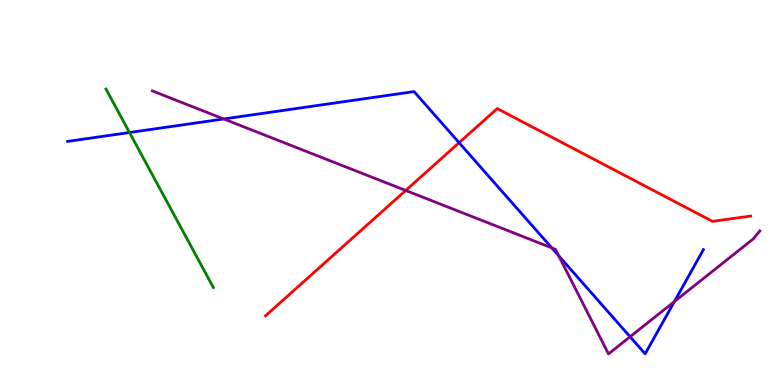[{'lines': ['blue', 'red'], 'intersections': [{'x': 5.92, 'y': 6.29}]}, {'lines': ['green', 'red'], 'intersections': []}, {'lines': ['purple', 'red'], 'intersections': [{'x': 5.23, 'y': 5.05}]}, {'lines': ['blue', 'green'], 'intersections': [{'x': 1.67, 'y': 6.56}]}, {'lines': ['blue', 'purple'], 'intersections': [{'x': 2.89, 'y': 6.91}, {'x': 7.12, 'y': 3.56}, {'x': 7.21, 'y': 3.36}, {'x': 8.13, 'y': 1.25}, {'x': 8.7, 'y': 2.17}]}, {'lines': ['green', 'purple'], 'intersections': []}]